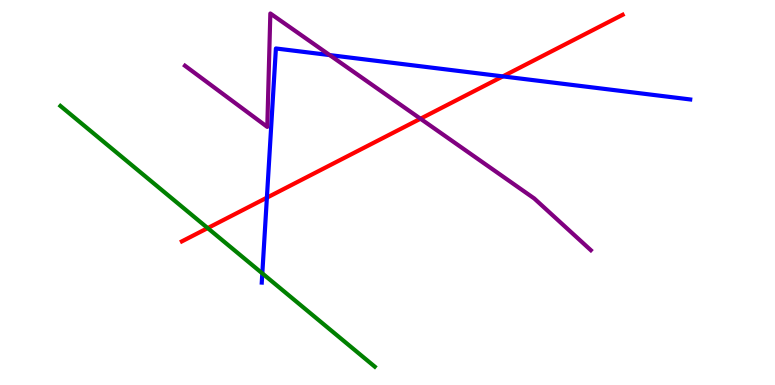[{'lines': ['blue', 'red'], 'intersections': [{'x': 3.44, 'y': 4.87}, {'x': 6.49, 'y': 8.02}]}, {'lines': ['green', 'red'], 'intersections': [{'x': 2.68, 'y': 4.08}]}, {'lines': ['purple', 'red'], 'intersections': [{'x': 5.43, 'y': 6.92}]}, {'lines': ['blue', 'green'], 'intersections': [{'x': 3.38, 'y': 2.9}]}, {'lines': ['blue', 'purple'], 'intersections': [{'x': 4.25, 'y': 8.57}]}, {'lines': ['green', 'purple'], 'intersections': []}]